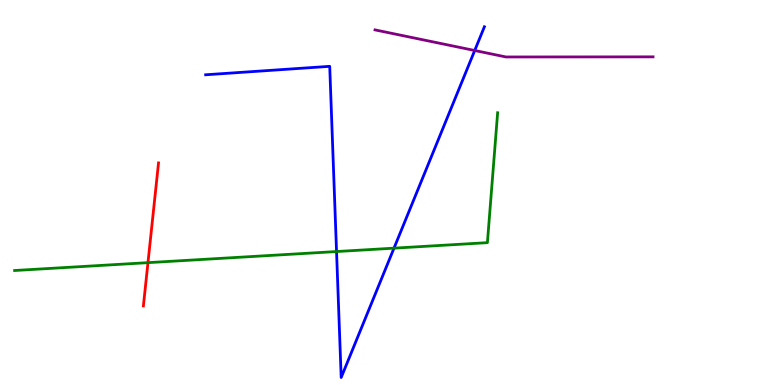[{'lines': ['blue', 'red'], 'intersections': []}, {'lines': ['green', 'red'], 'intersections': [{'x': 1.91, 'y': 3.18}]}, {'lines': ['purple', 'red'], 'intersections': []}, {'lines': ['blue', 'green'], 'intersections': [{'x': 4.34, 'y': 3.47}, {'x': 5.08, 'y': 3.55}]}, {'lines': ['blue', 'purple'], 'intersections': [{'x': 6.13, 'y': 8.69}]}, {'lines': ['green', 'purple'], 'intersections': []}]